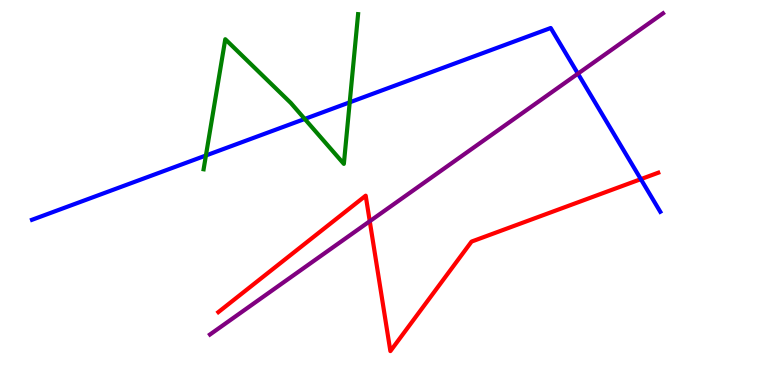[{'lines': ['blue', 'red'], 'intersections': [{'x': 8.27, 'y': 5.35}]}, {'lines': ['green', 'red'], 'intersections': []}, {'lines': ['purple', 'red'], 'intersections': [{'x': 4.77, 'y': 4.25}]}, {'lines': ['blue', 'green'], 'intersections': [{'x': 2.66, 'y': 5.96}, {'x': 3.93, 'y': 6.91}, {'x': 4.51, 'y': 7.34}]}, {'lines': ['blue', 'purple'], 'intersections': [{'x': 7.46, 'y': 8.09}]}, {'lines': ['green', 'purple'], 'intersections': []}]